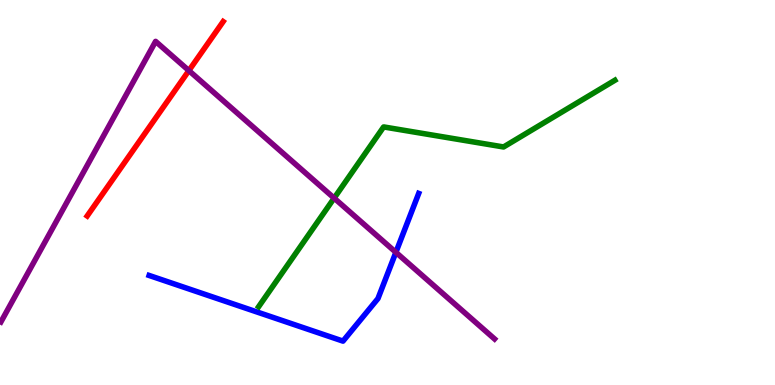[{'lines': ['blue', 'red'], 'intersections': []}, {'lines': ['green', 'red'], 'intersections': []}, {'lines': ['purple', 'red'], 'intersections': [{'x': 2.44, 'y': 8.17}]}, {'lines': ['blue', 'green'], 'intersections': []}, {'lines': ['blue', 'purple'], 'intersections': [{'x': 5.11, 'y': 3.45}]}, {'lines': ['green', 'purple'], 'intersections': [{'x': 4.31, 'y': 4.85}]}]